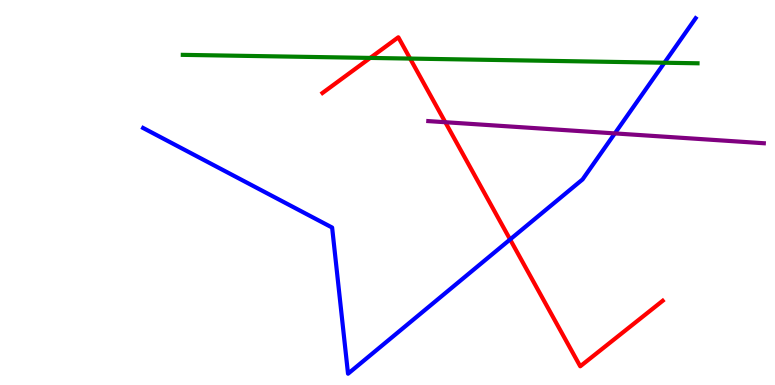[{'lines': ['blue', 'red'], 'intersections': [{'x': 6.58, 'y': 3.78}]}, {'lines': ['green', 'red'], 'intersections': [{'x': 4.78, 'y': 8.5}, {'x': 5.29, 'y': 8.48}]}, {'lines': ['purple', 'red'], 'intersections': [{'x': 5.75, 'y': 6.83}]}, {'lines': ['blue', 'green'], 'intersections': [{'x': 8.57, 'y': 8.37}]}, {'lines': ['blue', 'purple'], 'intersections': [{'x': 7.93, 'y': 6.53}]}, {'lines': ['green', 'purple'], 'intersections': []}]